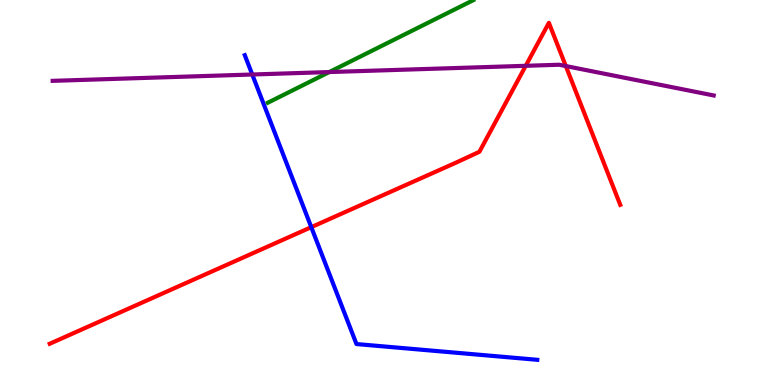[{'lines': ['blue', 'red'], 'intersections': [{'x': 4.02, 'y': 4.1}]}, {'lines': ['green', 'red'], 'intersections': []}, {'lines': ['purple', 'red'], 'intersections': [{'x': 6.78, 'y': 8.29}, {'x': 7.3, 'y': 8.28}]}, {'lines': ['blue', 'green'], 'intersections': []}, {'lines': ['blue', 'purple'], 'intersections': [{'x': 3.25, 'y': 8.06}]}, {'lines': ['green', 'purple'], 'intersections': [{'x': 4.25, 'y': 8.13}]}]